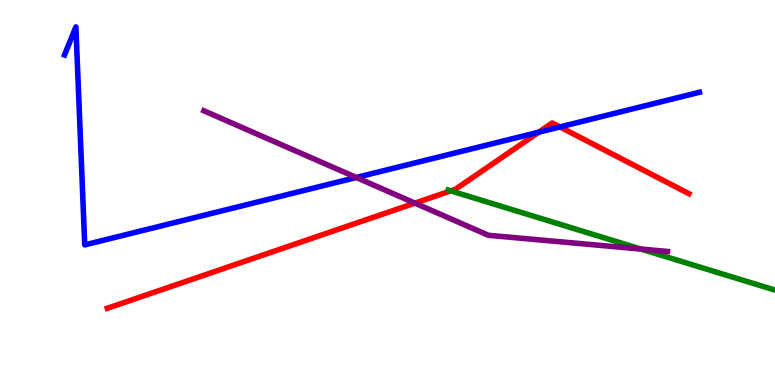[{'lines': ['blue', 'red'], 'intersections': [{'x': 6.95, 'y': 6.57}, {'x': 7.22, 'y': 6.7}]}, {'lines': ['green', 'red'], 'intersections': [{'x': 5.82, 'y': 5.04}]}, {'lines': ['purple', 'red'], 'intersections': [{'x': 5.35, 'y': 4.72}]}, {'lines': ['blue', 'green'], 'intersections': []}, {'lines': ['blue', 'purple'], 'intersections': [{'x': 4.6, 'y': 5.39}]}, {'lines': ['green', 'purple'], 'intersections': [{'x': 8.27, 'y': 3.53}]}]